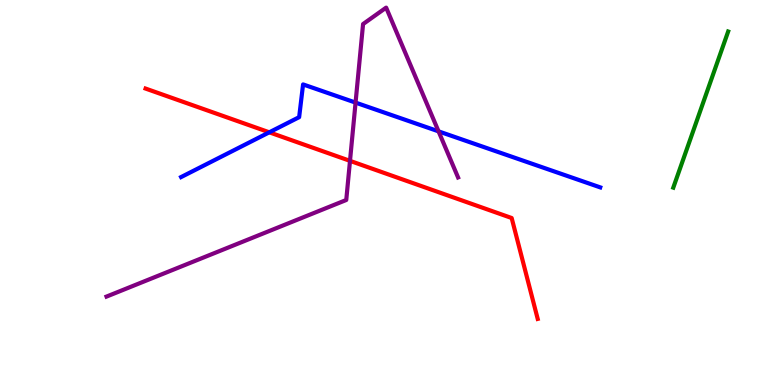[{'lines': ['blue', 'red'], 'intersections': [{'x': 3.47, 'y': 6.56}]}, {'lines': ['green', 'red'], 'intersections': []}, {'lines': ['purple', 'red'], 'intersections': [{'x': 4.52, 'y': 5.82}]}, {'lines': ['blue', 'green'], 'intersections': []}, {'lines': ['blue', 'purple'], 'intersections': [{'x': 4.59, 'y': 7.34}, {'x': 5.66, 'y': 6.59}]}, {'lines': ['green', 'purple'], 'intersections': []}]